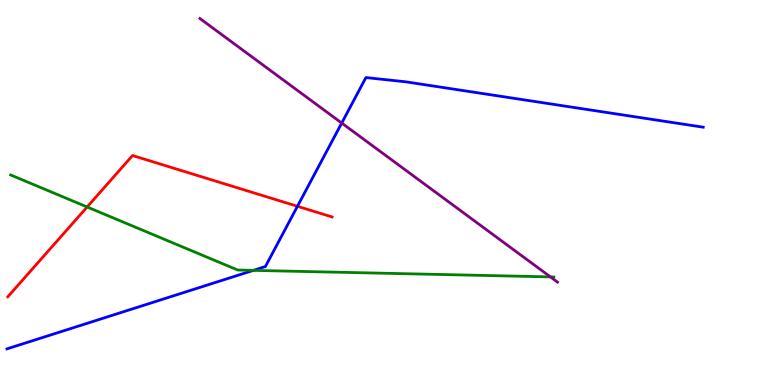[{'lines': ['blue', 'red'], 'intersections': [{'x': 3.84, 'y': 4.64}]}, {'lines': ['green', 'red'], 'intersections': [{'x': 1.12, 'y': 4.62}]}, {'lines': ['purple', 'red'], 'intersections': []}, {'lines': ['blue', 'green'], 'intersections': [{'x': 3.27, 'y': 2.98}]}, {'lines': ['blue', 'purple'], 'intersections': [{'x': 4.41, 'y': 6.8}]}, {'lines': ['green', 'purple'], 'intersections': [{'x': 7.1, 'y': 2.81}]}]